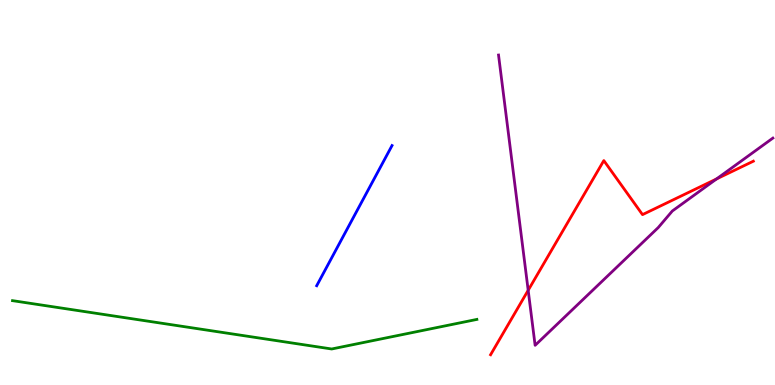[{'lines': ['blue', 'red'], 'intersections': []}, {'lines': ['green', 'red'], 'intersections': []}, {'lines': ['purple', 'red'], 'intersections': [{'x': 6.82, 'y': 2.46}, {'x': 9.25, 'y': 5.35}]}, {'lines': ['blue', 'green'], 'intersections': []}, {'lines': ['blue', 'purple'], 'intersections': []}, {'lines': ['green', 'purple'], 'intersections': []}]